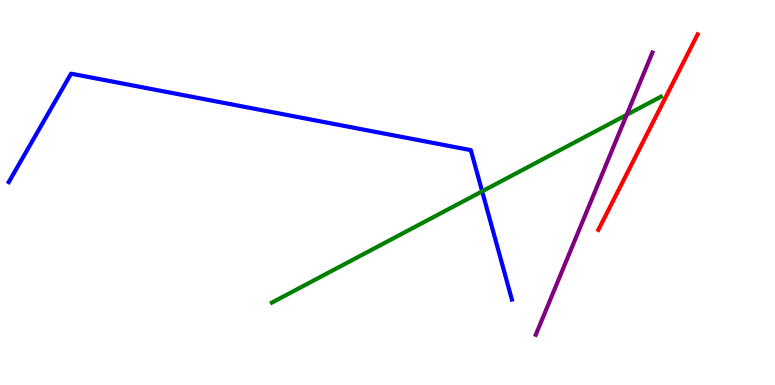[{'lines': ['blue', 'red'], 'intersections': []}, {'lines': ['green', 'red'], 'intersections': []}, {'lines': ['purple', 'red'], 'intersections': []}, {'lines': ['blue', 'green'], 'intersections': [{'x': 6.22, 'y': 5.03}]}, {'lines': ['blue', 'purple'], 'intersections': []}, {'lines': ['green', 'purple'], 'intersections': [{'x': 8.09, 'y': 7.02}]}]